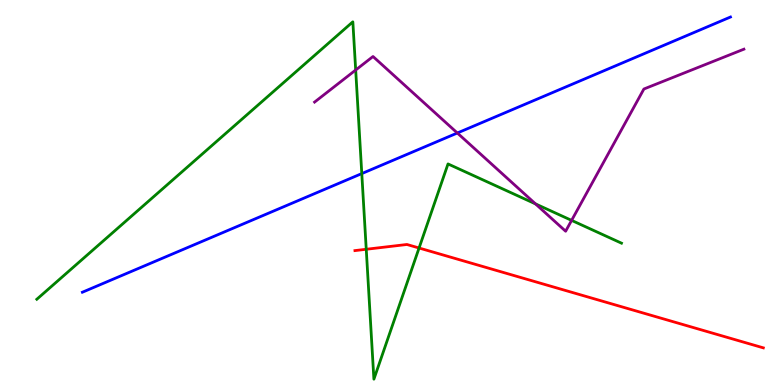[{'lines': ['blue', 'red'], 'intersections': []}, {'lines': ['green', 'red'], 'intersections': [{'x': 4.73, 'y': 3.53}, {'x': 5.41, 'y': 3.56}]}, {'lines': ['purple', 'red'], 'intersections': []}, {'lines': ['blue', 'green'], 'intersections': [{'x': 4.67, 'y': 5.49}]}, {'lines': ['blue', 'purple'], 'intersections': [{'x': 5.9, 'y': 6.55}]}, {'lines': ['green', 'purple'], 'intersections': [{'x': 4.59, 'y': 8.18}, {'x': 6.91, 'y': 4.7}, {'x': 7.38, 'y': 4.28}]}]